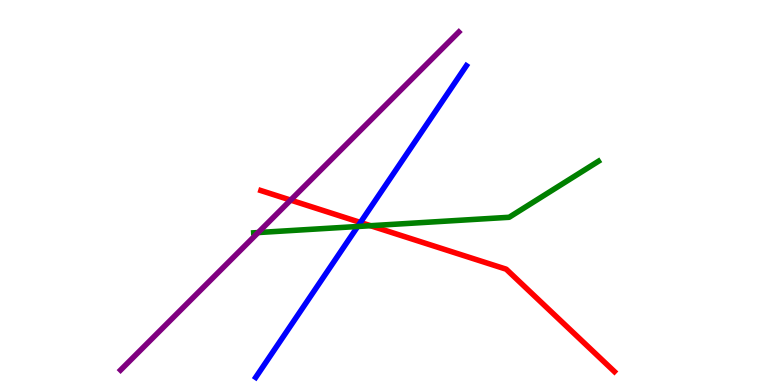[{'lines': ['blue', 'red'], 'intersections': [{'x': 4.65, 'y': 4.22}]}, {'lines': ['green', 'red'], 'intersections': [{'x': 4.78, 'y': 4.14}]}, {'lines': ['purple', 'red'], 'intersections': [{'x': 3.75, 'y': 4.8}]}, {'lines': ['blue', 'green'], 'intersections': [{'x': 4.62, 'y': 4.12}]}, {'lines': ['blue', 'purple'], 'intersections': []}, {'lines': ['green', 'purple'], 'intersections': [{'x': 3.33, 'y': 3.96}]}]